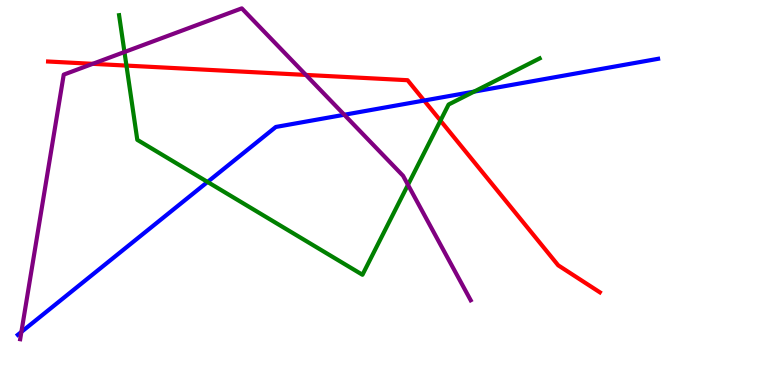[{'lines': ['blue', 'red'], 'intersections': [{'x': 5.47, 'y': 7.39}]}, {'lines': ['green', 'red'], 'intersections': [{'x': 1.63, 'y': 8.3}, {'x': 5.68, 'y': 6.87}]}, {'lines': ['purple', 'red'], 'intersections': [{'x': 1.2, 'y': 8.34}, {'x': 3.95, 'y': 8.05}]}, {'lines': ['blue', 'green'], 'intersections': [{'x': 2.68, 'y': 5.27}, {'x': 6.12, 'y': 7.62}]}, {'lines': ['blue', 'purple'], 'intersections': [{'x': 0.276, 'y': 1.38}, {'x': 4.44, 'y': 7.02}]}, {'lines': ['green', 'purple'], 'intersections': [{'x': 1.61, 'y': 8.65}, {'x': 5.26, 'y': 5.2}]}]